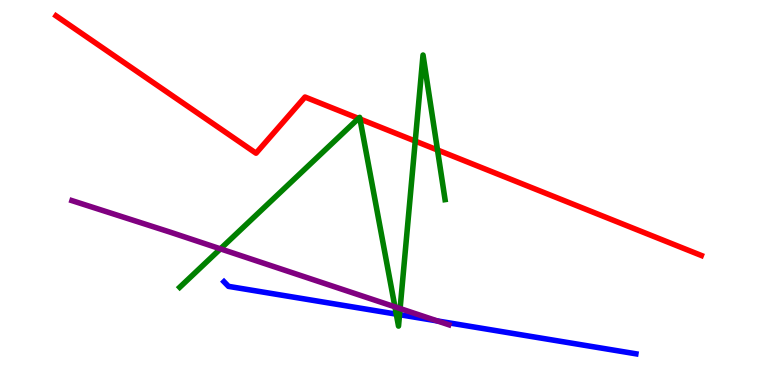[{'lines': ['blue', 'red'], 'intersections': []}, {'lines': ['green', 'red'], 'intersections': [{'x': 4.63, 'y': 6.92}, {'x': 4.64, 'y': 6.91}, {'x': 5.36, 'y': 6.34}, {'x': 5.65, 'y': 6.1}]}, {'lines': ['purple', 'red'], 'intersections': []}, {'lines': ['blue', 'green'], 'intersections': [{'x': 5.11, 'y': 1.84}, {'x': 5.16, 'y': 1.83}]}, {'lines': ['blue', 'purple'], 'intersections': [{'x': 5.64, 'y': 1.66}]}, {'lines': ['green', 'purple'], 'intersections': [{'x': 2.84, 'y': 3.54}, {'x': 5.1, 'y': 2.03}, {'x': 5.16, 'y': 1.99}]}]